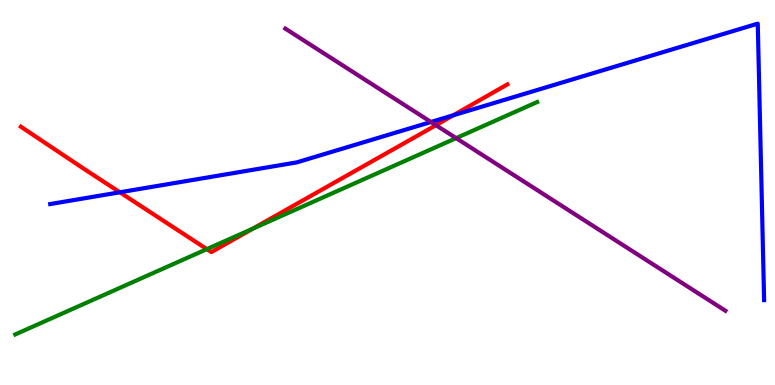[{'lines': ['blue', 'red'], 'intersections': [{'x': 1.55, 'y': 5.01}, {'x': 5.85, 'y': 7.01}]}, {'lines': ['green', 'red'], 'intersections': [{'x': 2.67, 'y': 3.53}, {'x': 3.26, 'y': 4.06}]}, {'lines': ['purple', 'red'], 'intersections': [{'x': 5.62, 'y': 6.75}]}, {'lines': ['blue', 'green'], 'intersections': []}, {'lines': ['blue', 'purple'], 'intersections': [{'x': 5.56, 'y': 6.83}]}, {'lines': ['green', 'purple'], 'intersections': [{'x': 5.89, 'y': 6.41}]}]